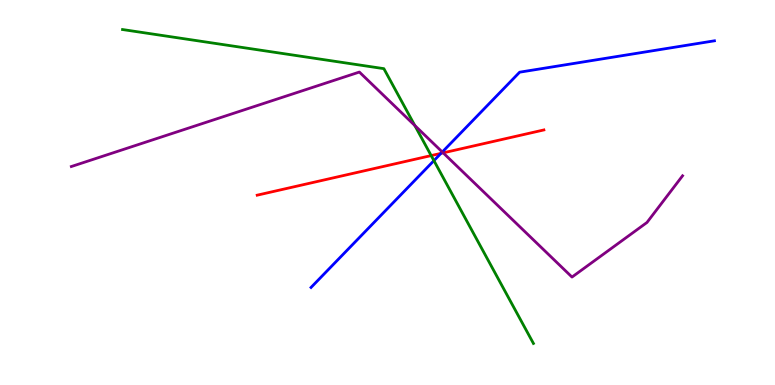[{'lines': ['blue', 'red'], 'intersections': [{'x': 5.69, 'y': 6.02}]}, {'lines': ['green', 'red'], 'intersections': [{'x': 5.56, 'y': 5.96}]}, {'lines': ['purple', 'red'], 'intersections': [{'x': 5.72, 'y': 6.03}]}, {'lines': ['blue', 'green'], 'intersections': [{'x': 5.6, 'y': 5.83}]}, {'lines': ['blue', 'purple'], 'intersections': [{'x': 5.71, 'y': 6.05}]}, {'lines': ['green', 'purple'], 'intersections': [{'x': 5.35, 'y': 6.74}]}]